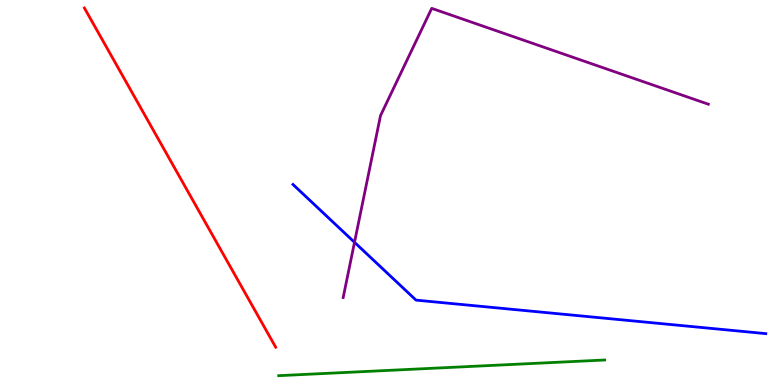[{'lines': ['blue', 'red'], 'intersections': []}, {'lines': ['green', 'red'], 'intersections': []}, {'lines': ['purple', 'red'], 'intersections': []}, {'lines': ['blue', 'green'], 'intersections': []}, {'lines': ['blue', 'purple'], 'intersections': [{'x': 4.57, 'y': 3.71}]}, {'lines': ['green', 'purple'], 'intersections': []}]